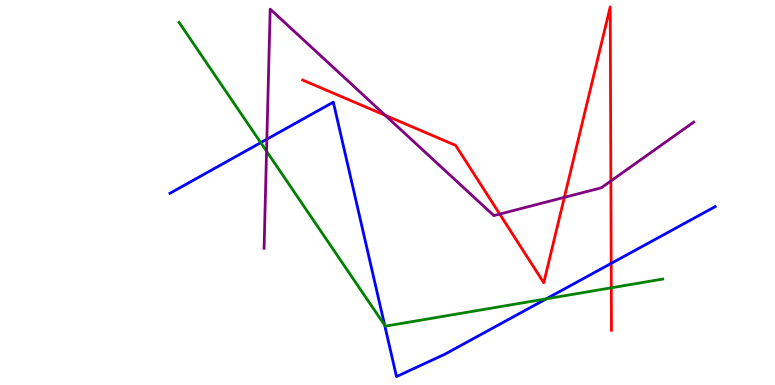[{'lines': ['blue', 'red'], 'intersections': [{'x': 7.89, 'y': 3.16}]}, {'lines': ['green', 'red'], 'intersections': [{'x': 7.89, 'y': 2.52}]}, {'lines': ['purple', 'red'], 'intersections': [{'x': 4.97, 'y': 7.01}, {'x': 6.45, 'y': 4.44}, {'x': 7.28, 'y': 4.87}, {'x': 7.88, 'y': 5.3}]}, {'lines': ['blue', 'green'], 'intersections': [{'x': 3.36, 'y': 6.29}, {'x': 4.96, 'y': 1.55}, {'x': 7.05, 'y': 2.24}]}, {'lines': ['blue', 'purple'], 'intersections': [{'x': 3.44, 'y': 6.38}]}, {'lines': ['green', 'purple'], 'intersections': [{'x': 3.44, 'y': 6.07}]}]